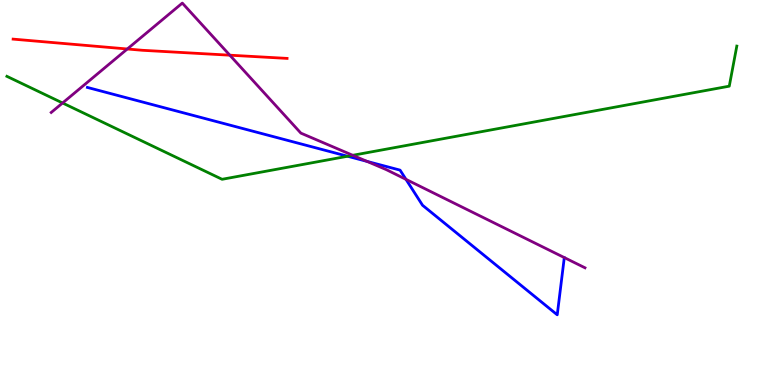[{'lines': ['blue', 'red'], 'intersections': []}, {'lines': ['green', 'red'], 'intersections': []}, {'lines': ['purple', 'red'], 'intersections': [{'x': 1.64, 'y': 8.73}, {'x': 2.97, 'y': 8.57}]}, {'lines': ['blue', 'green'], 'intersections': [{'x': 4.49, 'y': 5.94}]}, {'lines': ['blue', 'purple'], 'intersections': [{'x': 4.74, 'y': 5.81}, {'x': 5.24, 'y': 5.34}]}, {'lines': ['green', 'purple'], 'intersections': [{'x': 0.807, 'y': 7.33}, {'x': 4.55, 'y': 5.97}]}]